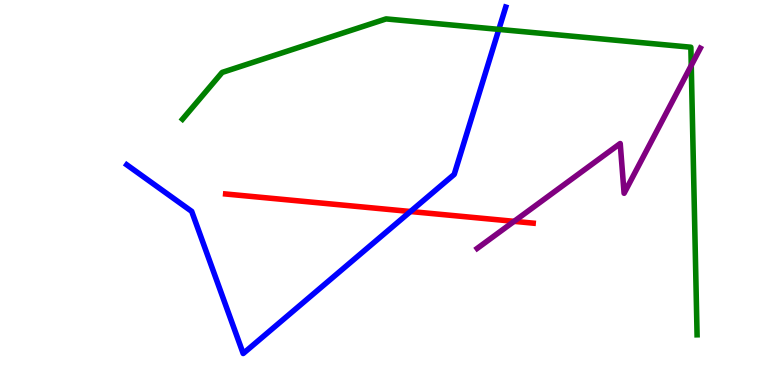[{'lines': ['blue', 'red'], 'intersections': [{'x': 5.3, 'y': 4.51}]}, {'lines': ['green', 'red'], 'intersections': []}, {'lines': ['purple', 'red'], 'intersections': [{'x': 6.63, 'y': 4.25}]}, {'lines': ['blue', 'green'], 'intersections': [{'x': 6.44, 'y': 9.24}]}, {'lines': ['blue', 'purple'], 'intersections': []}, {'lines': ['green', 'purple'], 'intersections': [{'x': 8.92, 'y': 8.3}]}]